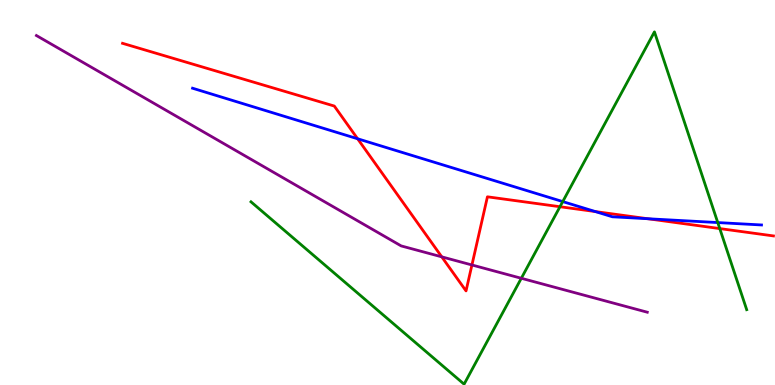[{'lines': ['blue', 'red'], 'intersections': [{'x': 4.61, 'y': 6.4}, {'x': 7.68, 'y': 4.5}, {'x': 8.36, 'y': 4.32}]}, {'lines': ['green', 'red'], 'intersections': [{'x': 7.23, 'y': 4.63}, {'x': 9.29, 'y': 4.06}]}, {'lines': ['purple', 'red'], 'intersections': [{'x': 5.7, 'y': 3.33}, {'x': 6.09, 'y': 3.12}]}, {'lines': ['blue', 'green'], 'intersections': [{'x': 7.26, 'y': 4.76}, {'x': 9.26, 'y': 4.22}]}, {'lines': ['blue', 'purple'], 'intersections': []}, {'lines': ['green', 'purple'], 'intersections': [{'x': 6.73, 'y': 2.77}]}]